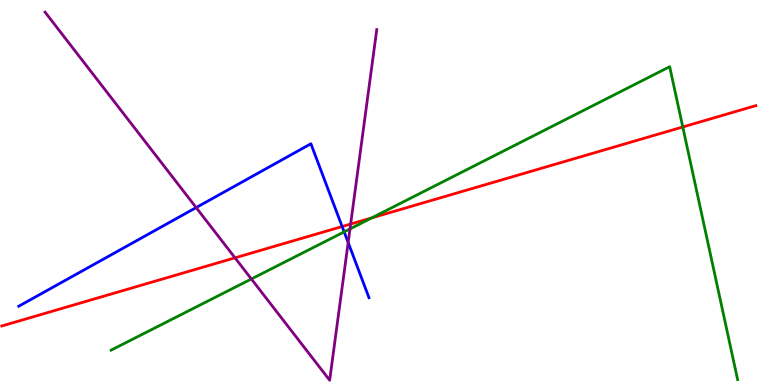[{'lines': ['blue', 'red'], 'intersections': [{'x': 4.41, 'y': 4.12}]}, {'lines': ['green', 'red'], 'intersections': [{'x': 4.8, 'y': 4.34}, {'x': 8.81, 'y': 6.7}]}, {'lines': ['purple', 'red'], 'intersections': [{'x': 3.03, 'y': 3.3}, {'x': 4.52, 'y': 4.18}]}, {'lines': ['blue', 'green'], 'intersections': [{'x': 4.44, 'y': 3.98}]}, {'lines': ['blue', 'purple'], 'intersections': [{'x': 2.53, 'y': 4.61}, {'x': 4.49, 'y': 3.7}]}, {'lines': ['green', 'purple'], 'intersections': [{'x': 3.24, 'y': 2.75}, {'x': 4.52, 'y': 4.05}]}]